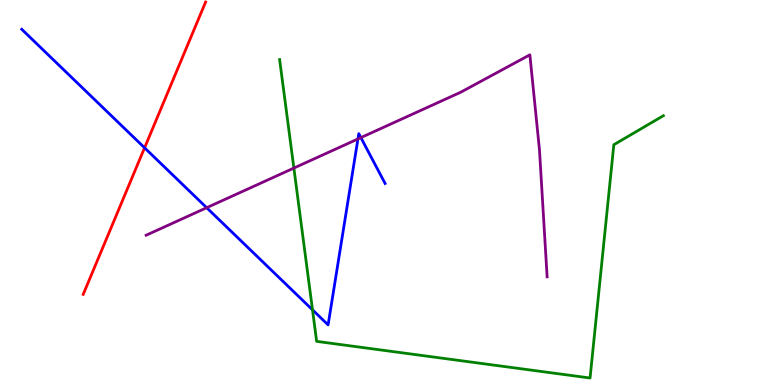[{'lines': ['blue', 'red'], 'intersections': [{'x': 1.87, 'y': 6.16}]}, {'lines': ['green', 'red'], 'intersections': []}, {'lines': ['purple', 'red'], 'intersections': []}, {'lines': ['blue', 'green'], 'intersections': [{'x': 4.03, 'y': 1.95}]}, {'lines': ['blue', 'purple'], 'intersections': [{'x': 2.67, 'y': 4.6}, {'x': 4.62, 'y': 6.39}, {'x': 4.66, 'y': 6.43}]}, {'lines': ['green', 'purple'], 'intersections': [{'x': 3.79, 'y': 5.63}]}]